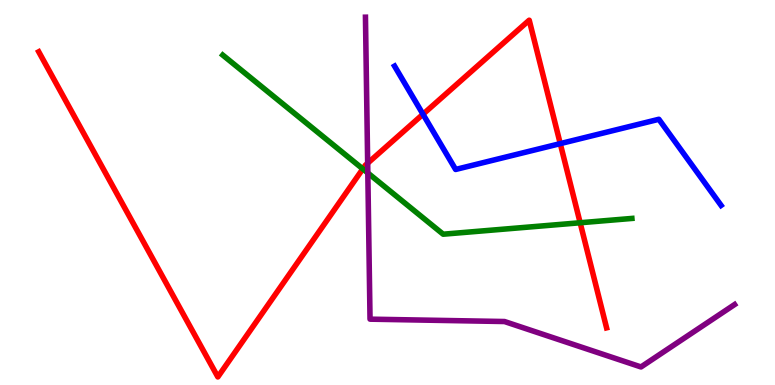[{'lines': ['blue', 'red'], 'intersections': [{'x': 5.46, 'y': 7.03}, {'x': 7.23, 'y': 6.27}]}, {'lines': ['green', 'red'], 'intersections': [{'x': 4.68, 'y': 5.61}, {'x': 7.49, 'y': 4.21}]}, {'lines': ['purple', 'red'], 'intersections': [{'x': 4.74, 'y': 5.76}]}, {'lines': ['blue', 'green'], 'intersections': []}, {'lines': ['blue', 'purple'], 'intersections': []}, {'lines': ['green', 'purple'], 'intersections': [{'x': 4.75, 'y': 5.51}]}]